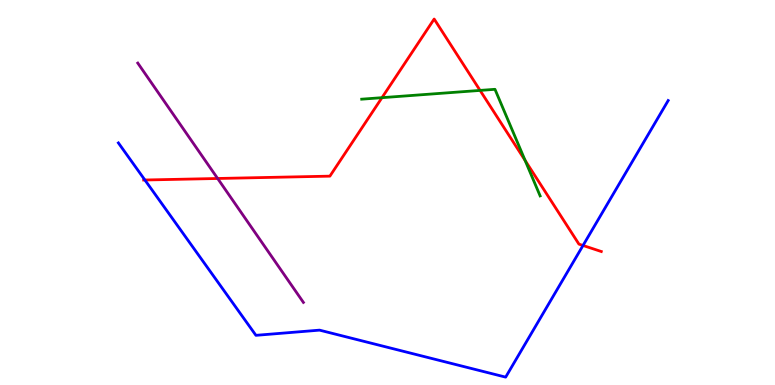[{'lines': ['blue', 'red'], 'intersections': [{'x': 1.87, 'y': 5.32}, {'x': 7.52, 'y': 3.62}]}, {'lines': ['green', 'red'], 'intersections': [{'x': 4.93, 'y': 7.46}, {'x': 6.19, 'y': 7.65}, {'x': 6.78, 'y': 5.83}]}, {'lines': ['purple', 'red'], 'intersections': [{'x': 2.81, 'y': 5.36}]}, {'lines': ['blue', 'green'], 'intersections': []}, {'lines': ['blue', 'purple'], 'intersections': []}, {'lines': ['green', 'purple'], 'intersections': []}]